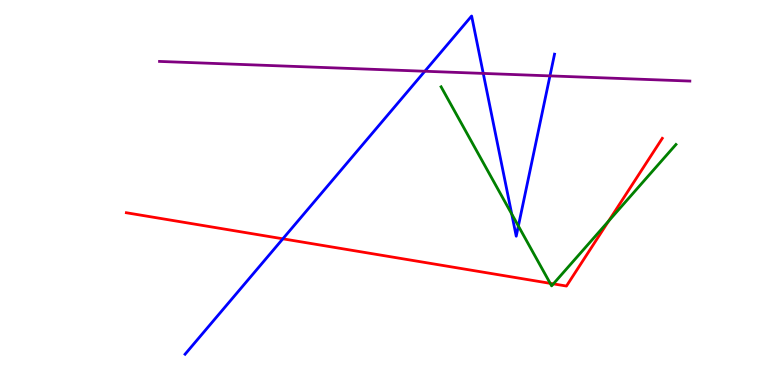[{'lines': ['blue', 'red'], 'intersections': [{'x': 3.65, 'y': 3.8}]}, {'lines': ['green', 'red'], 'intersections': [{'x': 7.1, 'y': 2.64}, {'x': 7.14, 'y': 2.63}, {'x': 7.85, 'y': 4.26}]}, {'lines': ['purple', 'red'], 'intersections': []}, {'lines': ['blue', 'green'], 'intersections': [{'x': 6.6, 'y': 4.44}, {'x': 6.69, 'y': 4.13}]}, {'lines': ['blue', 'purple'], 'intersections': [{'x': 5.48, 'y': 8.15}, {'x': 6.24, 'y': 8.09}, {'x': 7.1, 'y': 8.03}]}, {'lines': ['green', 'purple'], 'intersections': []}]